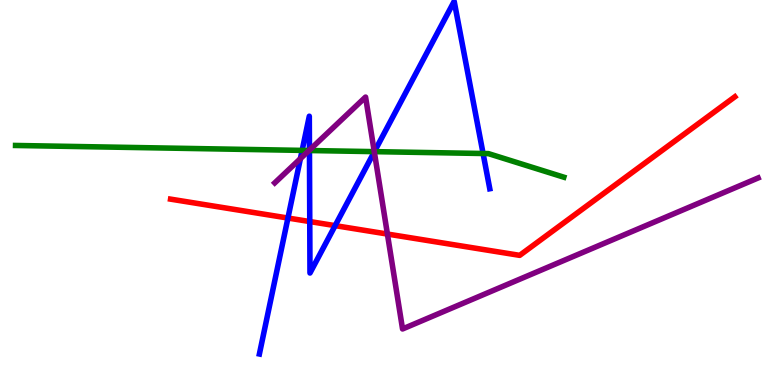[{'lines': ['blue', 'red'], 'intersections': [{'x': 3.72, 'y': 4.34}, {'x': 4.0, 'y': 4.25}, {'x': 4.32, 'y': 4.14}]}, {'lines': ['green', 'red'], 'intersections': []}, {'lines': ['purple', 'red'], 'intersections': [{'x': 5.0, 'y': 3.92}]}, {'lines': ['blue', 'green'], 'intersections': [{'x': 3.9, 'y': 6.09}, {'x': 3.99, 'y': 6.09}, {'x': 4.83, 'y': 6.06}, {'x': 6.23, 'y': 6.01}]}, {'lines': ['blue', 'purple'], 'intersections': [{'x': 3.88, 'y': 5.88}, {'x': 3.99, 'y': 6.1}, {'x': 4.83, 'y': 6.06}]}, {'lines': ['green', 'purple'], 'intersections': [{'x': 3.99, 'y': 6.09}, {'x': 4.83, 'y': 6.06}]}]